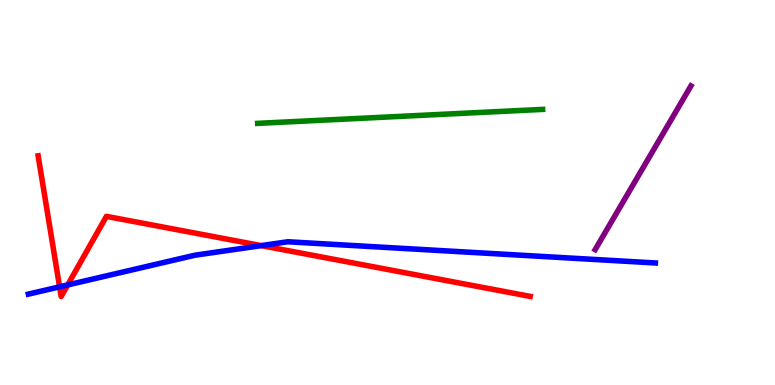[{'lines': ['blue', 'red'], 'intersections': [{'x': 0.769, 'y': 2.55}, {'x': 0.873, 'y': 2.6}, {'x': 3.37, 'y': 3.62}]}, {'lines': ['green', 'red'], 'intersections': []}, {'lines': ['purple', 'red'], 'intersections': []}, {'lines': ['blue', 'green'], 'intersections': []}, {'lines': ['blue', 'purple'], 'intersections': []}, {'lines': ['green', 'purple'], 'intersections': []}]